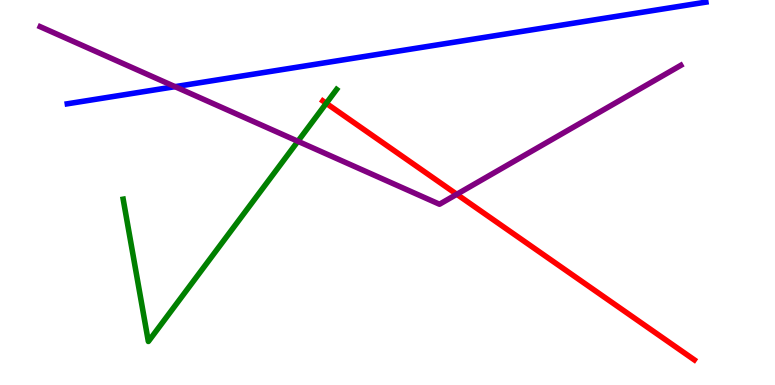[{'lines': ['blue', 'red'], 'intersections': []}, {'lines': ['green', 'red'], 'intersections': [{'x': 4.21, 'y': 7.32}]}, {'lines': ['purple', 'red'], 'intersections': [{'x': 5.89, 'y': 4.95}]}, {'lines': ['blue', 'green'], 'intersections': []}, {'lines': ['blue', 'purple'], 'intersections': [{'x': 2.26, 'y': 7.75}]}, {'lines': ['green', 'purple'], 'intersections': [{'x': 3.84, 'y': 6.33}]}]